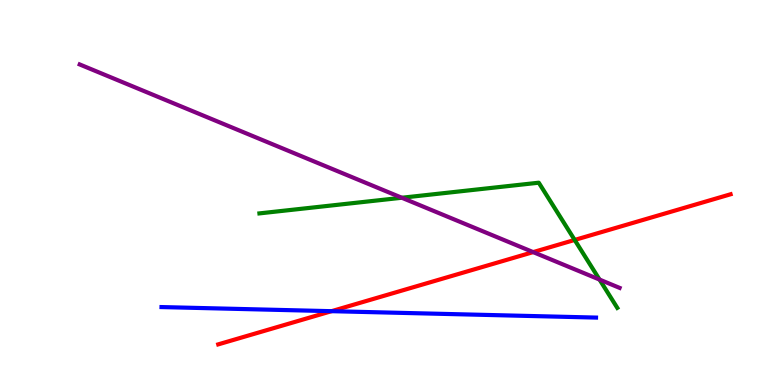[{'lines': ['blue', 'red'], 'intersections': [{'x': 4.28, 'y': 1.92}]}, {'lines': ['green', 'red'], 'intersections': [{'x': 7.42, 'y': 3.77}]}, {'lines': ['purple', 'red'], 'intersections': [{'x': 6.88, 'y': 3.45}]}, {'lines': ['blue', 'green'], 'intersections': []}, {'lines': ['blue', 'purple'], 'intersections': []}, {'lines': ['green', 'purple'], 'intersections': [{'x': 5.18, 'y': 4.86}, {'x': 7.74, 'y': 2.74}]}]